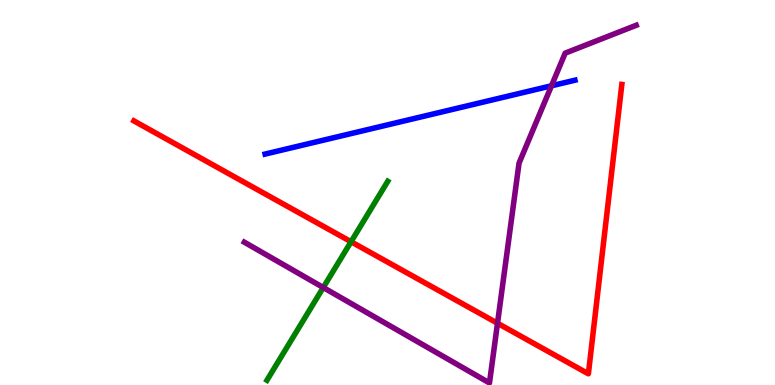[{'lines': ['blue', 'red'], 'intersections': []}, {'lines': ['green', 'red'], 'intersections': [{'x': 4.53, 'y': 3.72}]}, {'lines': ['purple', 'red'], 'intersections': [{'x': 6.42, 'y': 1.6}]}, {'lines': ['blue', 'green'], 'intersections': []}, {'lines': ['blue', 'purple'], 'intersections': [{'x': 7.12, 'y': 7.77}]}, {'lines': ['green', 'purple'], 'intersections': [{'x': 4.17, 'y': 2.53}]}]